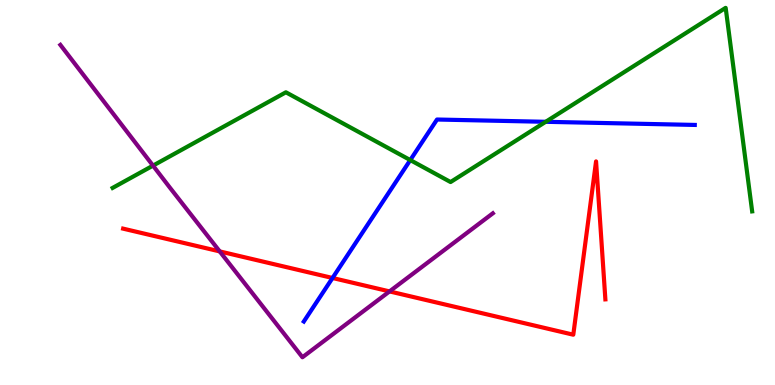[{'lines': ['blue', 'red'], 'intersections': [{'x': 4.29, 'y': 2.78}]}, {'lines': ['green', 'red'], 'intersections': []}, {'lines': ['purple', 'red'], 'intersections': [{'x': 2.84, 'y': 3.47}, {'x': 5.03, 'y': 2.43}]}, {'lines': ['blue', 'green'], 'intersections': [{'x': 5.29, 'y': 5.84}, {'x': 7.04, 'y': 6.84}]}, {'lines': ['blue', 'purple'], 'intersections': []}, {'lines': ['green', 'purple'], 'intersections': [{'x': 1.97, 'y': 5.7}]}]